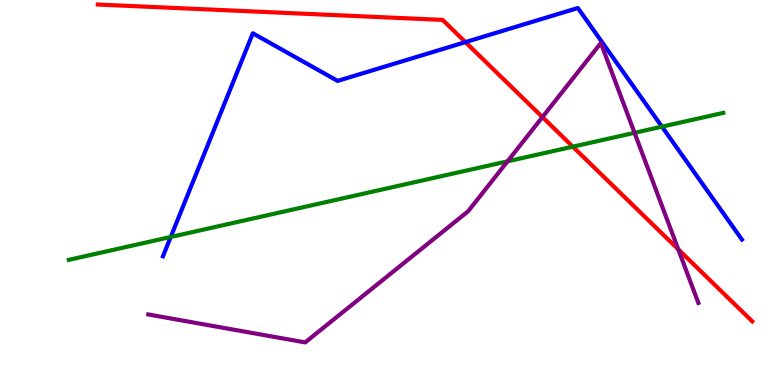[{'lines': ['blue', 'red'], 'intersections': [{'x': 6.01, 'y': 8.91}]}, {'lines': ['green', 'red'], 'intersections': [{'x': 7.39, 'y': 6.19}]}, {'lines': ['purple', 'red'], 'intersections': [{'x': 7.0, 'y': 6.96}, {'x': 8.75, 'y': 3.52}]}, {'lines': ['blue', 'green'], 'intersections': [{'x': 2.2, 'y': 3.85}, {'x': 8.54, 'y': 6.71}]}, {'lines': ['blue', 'purple'], 'intersections': []}, {'lines': ['green', 'purple'], 'intersections': [{'x': 6.55, 'y': 5.81}, {'x': 8.19, 'y': 6.55}]}]